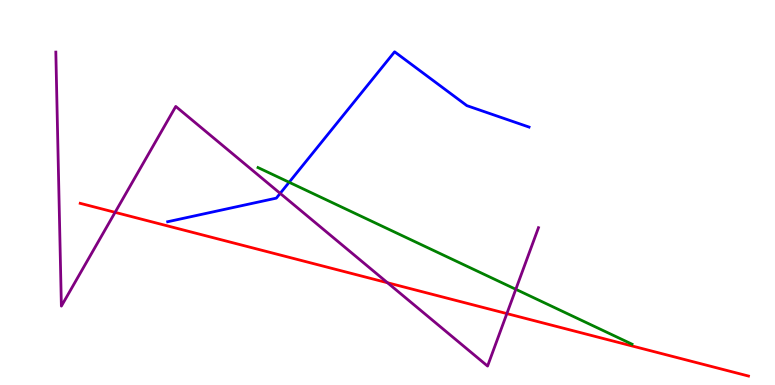[{'lines': ['blue', 'red'], 'intersections': []}, {'lines': ['green', 'red'], 'intersections': []}, {'lines': ['purple', 'red'], 'intersections': [{'x': 1.49, 'y': 4.48}, {'x': 5.0, 'y': 2.66}, {'x': 6.54, 'y': 1.85}]}, {'lines': ['blue', 'green'], 'intersections': [{'x': 3.73, 'y': 5.27}]}, {'lines': ['blue', 'purple'], 'intersections': [{'x': 3.62, 'y': 4.98}]}, {'lines': ['green', 'purple'], 'intersections': [{'x': 6.66, 'y': 2.49}]}]